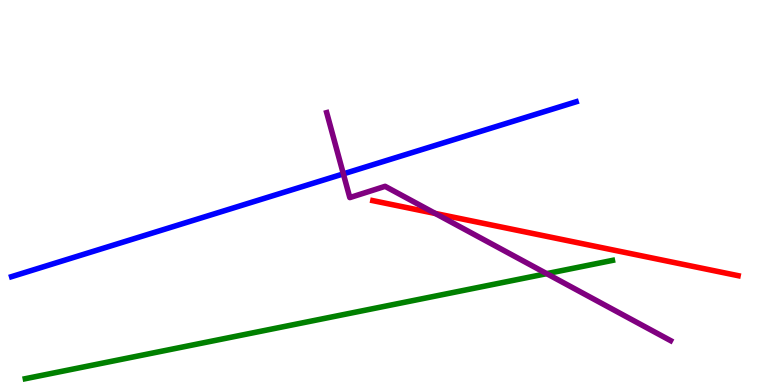[{'lines': ['blue', 'red'], 'intersections': []}, {'lines': ['green', 'red'], 'intersections': []}, {'lines': ['purple', 'red'], 'intersections': [{'x': 5.62, 'y': 4.46}]}, {'lines': ['blue', 'green'], 'intersections': []}, {'lines': ['blue', 'purple'], 'intersections': [{'x': 4.43, 'y': 5.48}]}, {'lines': ['green', 'purple'], 'intersections': [{'x': 7.05, 'y': 2.89}]}]